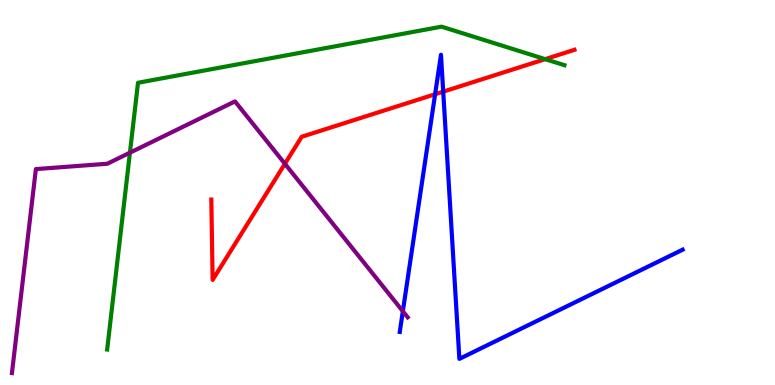[{'lines': ['blue', 'red'], 'intersections': [{'x': 5.61, 'y': 7.55}, {'x': 5.72, 'y': 7.62}]}, {'lines': ['green', 'red'], 'intersections': [{'x': 7.03, 'y': 8.46}]}, {'lines': ['purple', 'red'], 'intersections': [{'x': 3.68, 'y': 5.75}]}, {'lines': ['blue', 'green'], 'intersections': []}, {'lines': ['blue', 'purple'], 'intersections': [{'x': 5.2, 'y': 1.91}]}, {'lines': ['green', 'purple'], 'intersections': [{'x': 1.68, 'y': 6.03}]}]